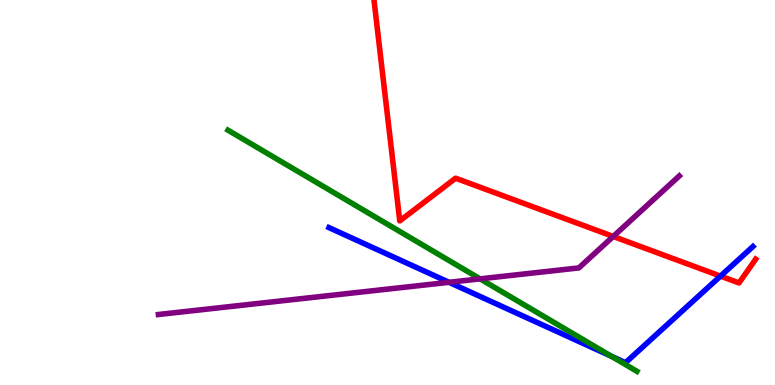[{'lines': ['blue', 'red'], 'intersections': [{'x': 9.3, 'y': 2.83}]}, {'lines': ['green', 'red'], 'intersections': []}, {'lines': ['purple', 'red'], 'intersections': [{'x': 7.91, 'y': 3.86}]}, {'lines': ['blue', 'green'], 'intersections': [{'x': 7.89, 'y': 0.745}]}, {'lines': ['blue', 'purple'], 'intersections': [{'x': 5.79, 'y': 2.67}]}, {'lines': ['green', 'purple'], 'intersections': [{'x': 6.19, 'y': 2.76}]}]